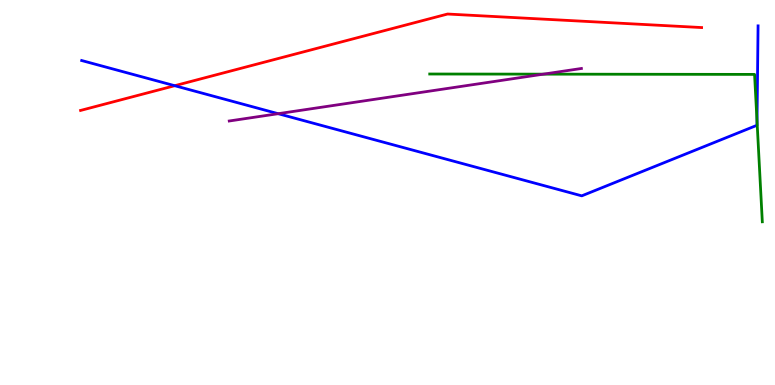[{'lines': ['blue', 'red'], 'intersections': [{'x': 2.25, 'y': 7.77}]}, {'lines': ['green', 'red'], 'intersections': []}, {'lines': ['purple', 'red'], 'intersections': []}, {'lines': ['blue', 'green'], 'intersections': [{'x': 9.77, 'y': 6.85}]}, {'lines': ['blue', 'purple'], 'intersections': [{'x': 3.59, 'y': 7.05}]}, {'lines': ['green', 'purple'], 'intersections': [{'x': 7.01, 'y': 8.07}]}]